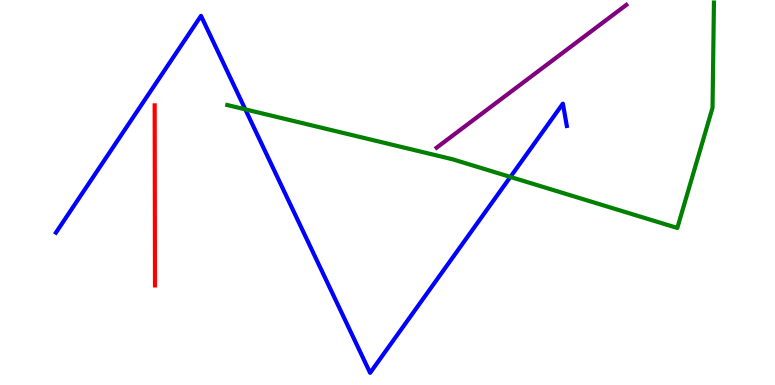[{'lines': ['blue', 'red'], 'intersections': []}, {'lines': ['green', 'red'], 'intersections': []}, {'lines': ['purple', 'red'], 'intersections': []}, {'lines': ['blue', 'green'], 'intersections': [{'x': 3.17, 'y': 7.16}, {'x': 6.59, 'y': 5.4}]}, {'lines': ['blue', 'purple'], 'intersections': []}, {'lines': ['green', 'purple'], 'intersections': []}]